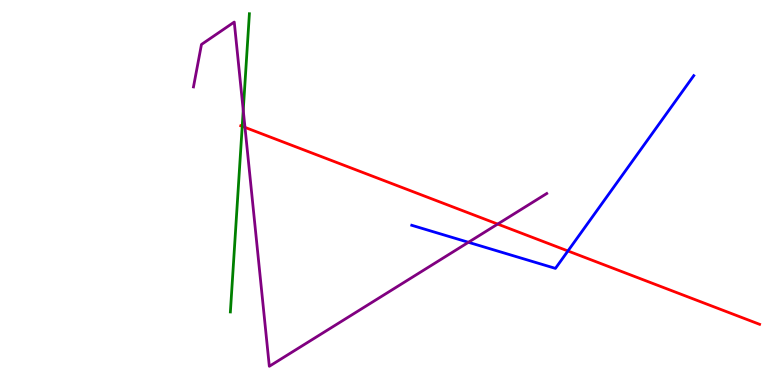[{'lines': ['blue', 'red'], 'intersections': [{'x': 7.33, 'y': 3.48}]}, {'lines': ['green', 'red'], 'intersections': [{'x': 3.13, 'y': 6.72}]}, {'lines': ['purple', 'red'], 'intersections': [{'x': 3.16, 'y': 6.69}, {'x': 6.42, 'y': 4.18}]}, {'lines': ['blue', 'green'], 'intersections': []}, {'lines': ['blue', 'purple'], 'intersections': [{'x': 6.04, 'y': 3.71}]}, {'lines': ['green', 'purple'], 'intersections': [{'x': 3.14, 'y': 7.14}]}]